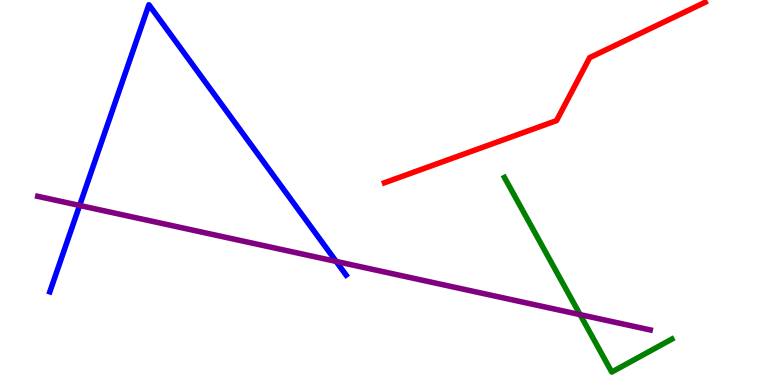[{'lines': ['blue', 'red'], 'intersections': []}, {'lines': ['green', 'red'], 'intersections': []}, {'lines': ['purple', 'red'], 'intersections': []}, {'lines': ['blue', 'green'], 'intersections': []}, {'lines': ['blue', 'purple'], 'intersections': [{'x': 1.03, 'y': 4.66}, {'x': 4.34, 'y': 3.21}]}, {'lines': ['green', 'purple'], 'intersections': [{'x': 7.49, 'y': 1.83}]}]